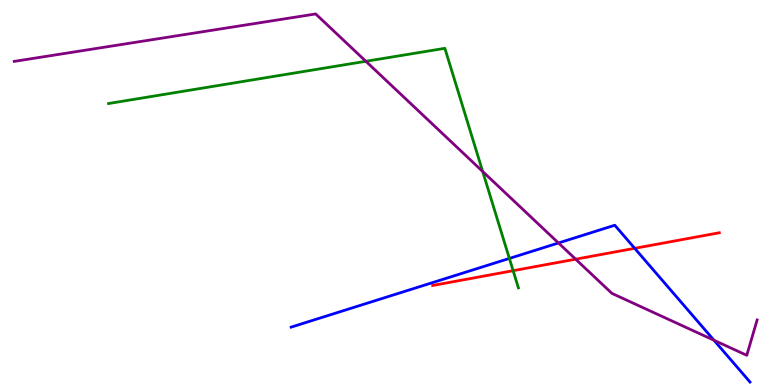[{'lines': ['blue', 'red'], 'intersections': [{'x': 8.19, 'y': 3.55}]}, {'lines': ['green', 'red'], 'intersections': [{'x': 6.62, 'y': 2.97}]}, {'lines': ['purple', 'red'], 'intersections': [{'x': 7.43, 'y': 3.27}]}, {'lines': ['blue', 'green'], 'intersections': [{'x': 6.57, 'y': 3.29}]}, {'lines': ['blue', 'purple'], 'intersections': [{'x': 7.21, 'y': 3.69}, {'x': 9.21, 'y': 1.16}]}, {'lines': ['green', 'purple'], 'intersections': [{'x': 4.72, 'y': 8.41}, {'x': 6.23, 'y': 5.55}]}]